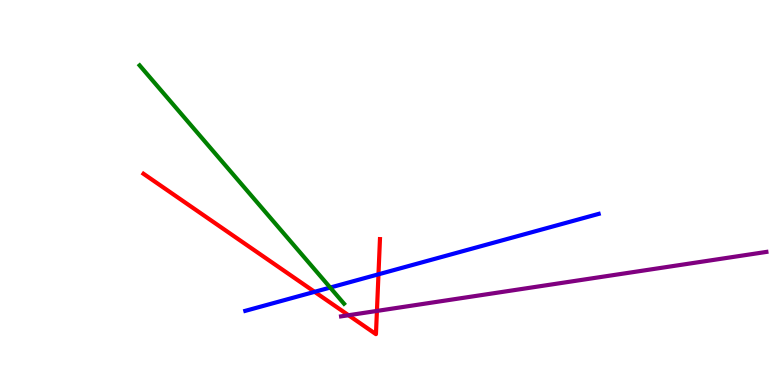[{'lines': ['blue', 'red'], 'intersections': [{'x': 4.06, 'y': 2.42}, {'x': 4.88, 'y': 2.88}]}, {'lines': ['green', 'red'], 'intersections': []}, {'lines': ['purple', 'red'], 'intersections': [{'x': 4.5, 'y': 1.81}, {'x': 4.86, 'y': 1.92}]}, {'lines': ['blue', 'green'], 'intersections': [{'x': 4.26, 'y': 2.53}]}, {'lines': ['blue', 'purple'], 'intersections': []}, {'lines': ['green', 'purple'], 'intersections': []}]